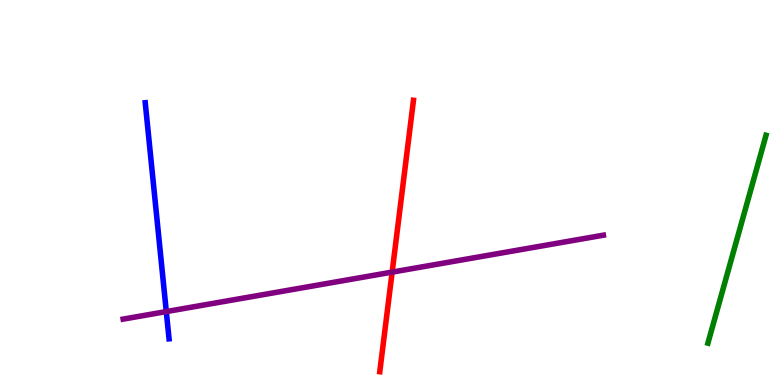[{'lines': ['blue', 'red'], 'intersections': []}, {'lines': ['green', 'red'], 'intersections': []}, {'lines': ['purple', 'red'], 'intersections': [{'x': 5.06, 'y': 2.93}]}, {'lines': ['blue', 'green'], 'intersections': []}, {'lines': ['blue', 'purple'], 'intersections': [{'x': 2.15, 'y': 1.91}]}, {'lines': ['green', 'purple'], 'intersections': []}]